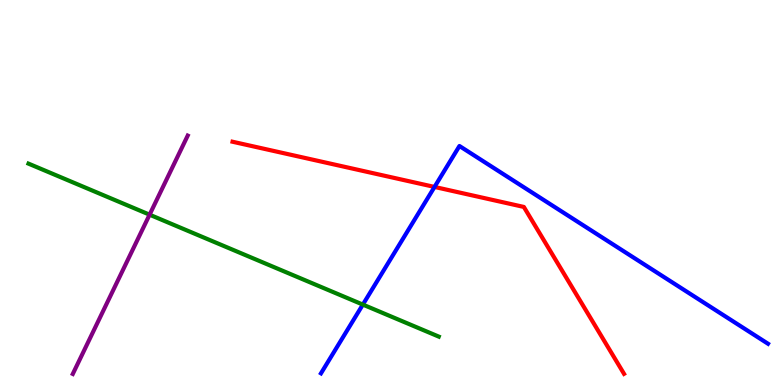[{'lines': ['blue', 'red'], 'intersections': [{'x': 5.61, 'y': 5.14}]}, {'lines': ['green', 'red'], 'intersections': []}, {'lines': ['purple', 'red'], 'intersections': []}, {'lines': ['blue', 'green'], 'intersections': [{'x': 4.68, 'y': 2.09}]}, {'lines': ['blue', 'purple'], 'intersections': []}, {'lines': ['green', 'purple'], 'intersections': [{'x': 1.93, 'y': 4.42}]}]